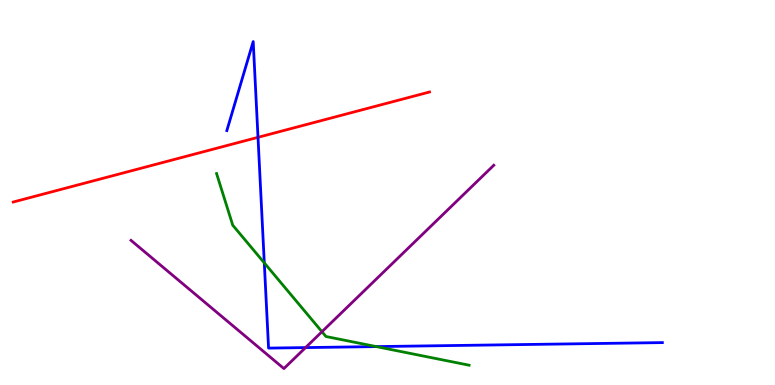[{'lines': ['blue', 'red'], 'intersections': [{'x': 3.33, 'y': 6.43}]}, {'lines': ['green', 'red'], 'intersections': []}, {'lines': ['purple', 'red'], 'intersections': []}, {'lines': ['blue', 'green'], 'intersections': [{'x': 3.41, 'y': 3.17}, {'x': 4.86, 'y': 0.997}]}, {'lines': ['blue', 'purple'], 'intersections': [{'x': 3.94, 'y': 0.972}]}, {'lines': ['green', 'purple'], 'intersections': [{'x': 4.15, 'y': 1.38}]}]